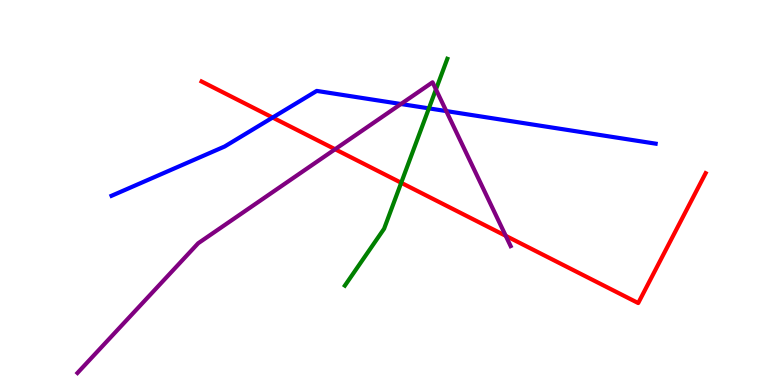[{'lines': ['blue', 'red'], 'intersections': [{'x': 3.52, 'y': 6.95}]}, {'lines': ['green', 'red'], 'intersections': [{'x': 5.18, 'y': 5.25}]}, {'lines': ['purple', 'red'], 'intersections': [{'x': 4.32, 'y': 6.12}, {'x': 6.53, 'y': 3.87}]}, {'lines': ['blue', 'green'], 'intersections': [{'x': 5.53, 'y': 7.19}]}, {'lines': ['blue', 'purple'], 'intersections': [{'x': 5.17, 'y': 7.3}, {'x': 5.76, 'y': 7.11}]}, {'lines': ['green', 'purple'], 'intersections': [{'x': 5.63, 'y': 7.68}]}]